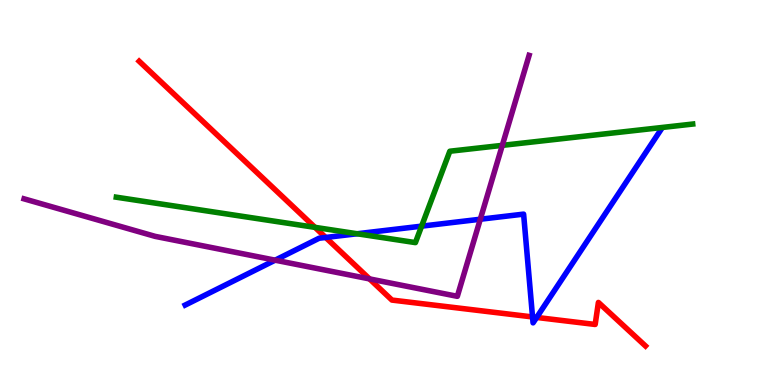[{'lines': ['blue', 'red'], 'intersections': [{'x': 4.2, 'y': 3.83}, {'x': 6.87, 'y': 1.77}, {'x': 6.92, 'y': 1.75}]}, {'lines': ['green', 'red'], 'intersections': [{'x': 4.06, 'y': 4.09}]}, {'lines': ['purple', 'red'], 'intersections': [{'x': 4.77, 'y': 2.76}]}, {'lines': ['blue', 'green'], 'intersections': [{'x': 4.61, 'y': 3.93}, {'x': 5.44, 'y': 4.13}]}, {'lines': ['blue', 'purple'], 'intersections': [{'x': 3.55, 'y': 3.24}, {'x': 6.2, 'y': 4.31}]}, {'lines': ['green', 'purple'], 'intersections': [{'x': 6.48, 'y': 6.22}]}]